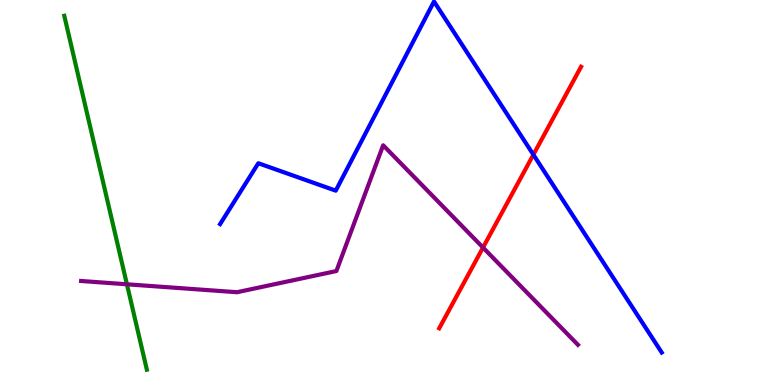[{'lines': ['blue', 'red'], 'intersections': [{'x': 6.88, 'y': 5.98}]}, {'lines': ['green', 'red'], 'intersections': []}, {'lines': ['purple', 'red'], 'intersections': [{'x': 6.23, 'y': 3.57}]}, {'lines': ['blue', 'green'], 'intersections': []}, {'lines': ['blue', 'purple'], 'intersections': []}, {'lines': ['green', 'purple'], 'intersections': [{'x': 1.64, 'y': 2.62}]}]